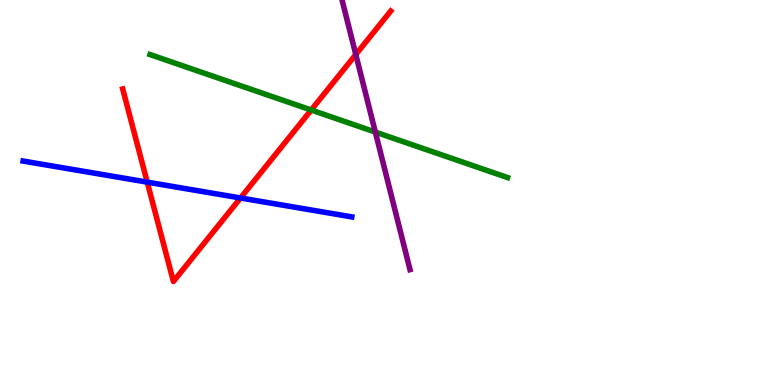[{'lines': ['blue', 'red'], 'intersections': [{'x': 1.9, 'y': 5.27}, {'x': 3.1, 'y': 4.86}]}, {'lines': ['green', 'red'], 'intersections': [{'x': 4.02, 'y': 7.14}]}, {'lines': ['purple', 'red'], 'intersections': [{'x': 4.59, 'y': 8.58}]}, {'lines': ['blue', 'green'], 'intersections': []}, {'lines': ['blue', 'purple'], 'intersections': []}, {'lines': ['green', 'purple'], 'intersections': [{'x': 4.84, 'y': 6.57}]}]